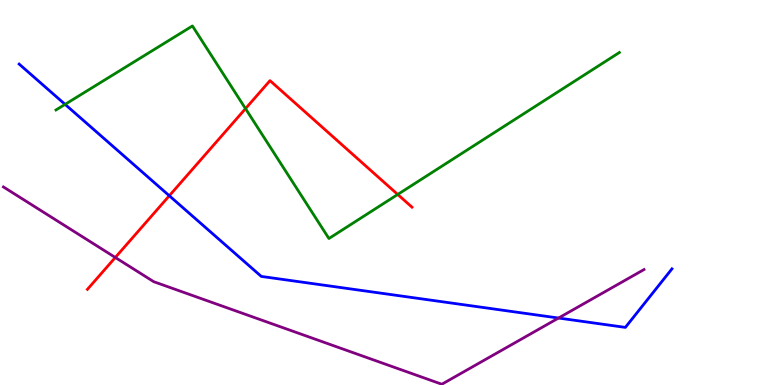[{'lines': ['blue', 'red'], 'intersections': [{'x': 2.18, 'y': 4.92}]}, {'lines': ['green', 'red'], 'intersections': [{'x': 3.17, 'y': 7.18}, {'x': 5.13, 'y': 4.95}]}, {'lines': ['purple', 'red'], 'intersections': [{'x': 1.49, 'y': 3.31}]}, {'lines': ['blue', 'green'], 'intersections': [{'x': 0.84, 'y': 7.29}]}, {'lines': ['blue', 'purple'], 'intersections': [{'x': 7.21, 'y': 1.74}]}, {'lines': ['green', 'purple'], 'intersections': []}]